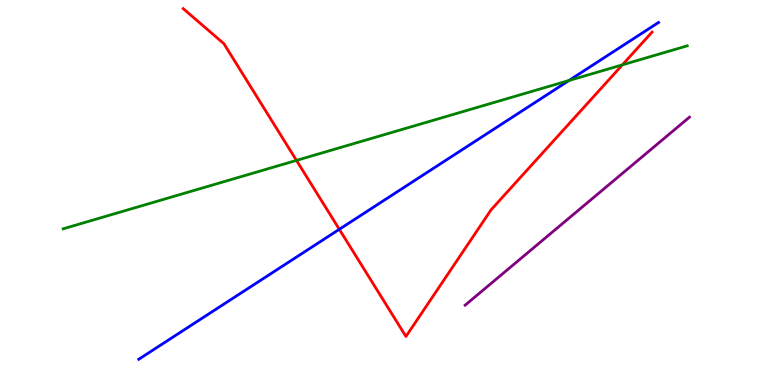[{'lines': ['blue', 'red'], 'intersections': [{'x': 4.38, 'y': 4.04}]}, {'lines': ['green', 'red'], 'intersections': [{'x': 3.83, 'y': 5.83}, {'x': 8.03, 'y': 8.32}]}, {'lines': ['purple', 'red'], 'intersections': []}, {'lines': ['blue', 'green'], 'intersections': [{'x': 7.34, 'y': 7.91}]}, {'lines': ['blue', 'purple'], 'intersections': []}, {'lines': ['green', 'purple'], 'intersections': []}]